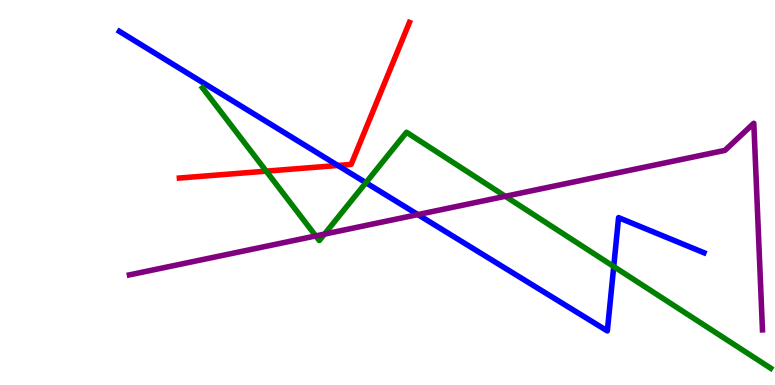[{'lines': ['blue', 'red'], 'intersections': [{'x': 4.36, 'y': 5.7}]}, {'lines': ['green', 'red'], 'intersections': [{'x': 3.44, 'y': 5.55}]}, {'lines': ['purple', 'red'], 'intersections': []}, {'lines': ['blue', 'green'], 'intersections': [{'x': 4.72, 'y': 5.25}, {'x': 7.92, 'y': 3.08}]}, {'lines': ['blue', 'purple'], 'intersections': [{'x': 5.39, 'y': 4.43}]}, {'lines': ['green', 'purple'], 'intersections': [{'x': 4.07, 'y': 3.87}, {'x': 4.19, 'y': 3.92}, {'x': 6.52, 'y': 4.9}]}]